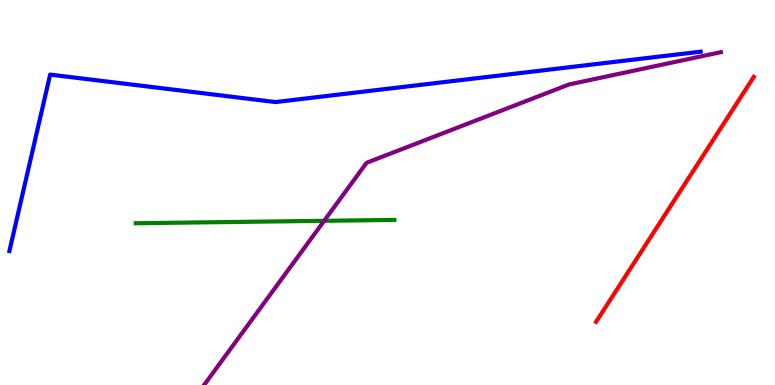[{'lines': ['blue', 'red'], 'intersections': []}, {'lines': ['green', 'red'], 'intersections': []}, {'lines': ['purple', 'red'], 'intersections': []}, {'lines': ['blue', 'green'], 'intersections': []}, {'lines': ['blue', 'purple'], 'intersections': []}, {'lines': ['green', 'purple'], 'intersections': [{'x': 4.18, 'y': 4.26}]}]